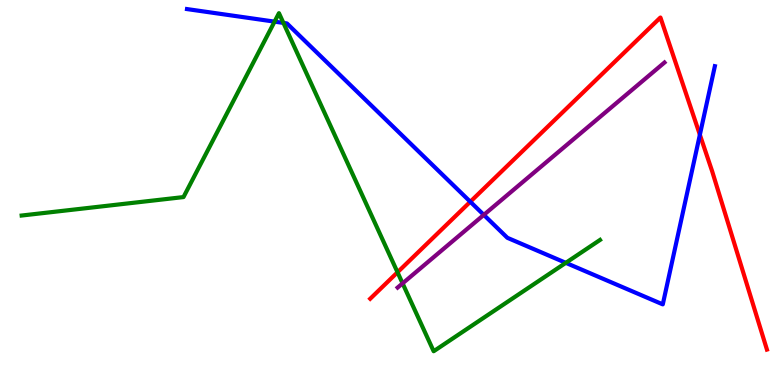[{'lines': ['blue', 'red'], 'intersections': [{'x': 6.07, 'y': 4.76}, {'x': 9.03, 'y': 6.5}]}, {'lines': ['green', 'red'], 'intersections': [{'x': 5.13, 'y': 2.93}]}, {'lines': ['purple', 'red'], 'intersections': []}, {'lines': ['blue', 'green'], 'intersections': [{'x': 3.54, 'y': 9.44}, {'x': 3.66, 'y': 9.4}, {'x': 7.3, 'y': 3.17}]}, {'lines': ['blue', 'purple'], 'intersections': [{'x': 6.24, 'y': 4.42}]}, {'lines': ['green', 'purple'], 'intersections': [{'x': 5.19, 'y': 2.64}]}]